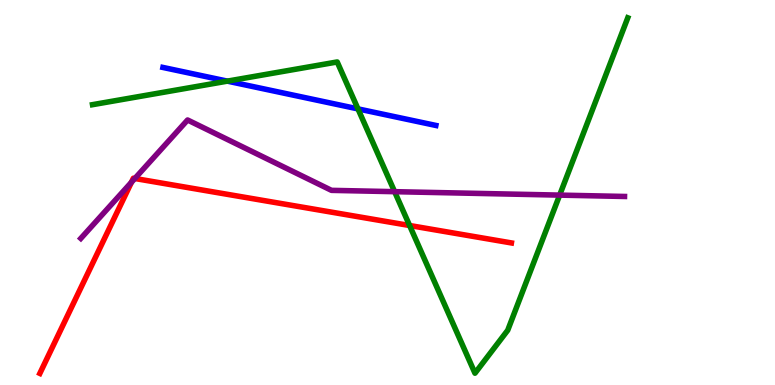[{'lines': ['blue', 'red'], 'intersections': []}, {'lines': ['green', 'red'], 'intersections': [{'x': 5.29, 'y': 4.14}]}, {'lines': ['purple', 'red'], 'intersections': [{'x': 1.7, 'y': 5.27}, {'x': 1.74, 'y': 5.36}]}, {'lines': ['blue', 'green'], 'intersections': [{'x': 2.93, 'y': 7.89}, {'x': 4.62, 'y': 7.17}]}, {'lines': ['blue', 'purple'], 'intersections': []}, {'lines': ['green', 'purple'], 'intersections': [{'x': 5.09, 'y': 5.02}, {'x': 7.22, 'y': 4.93}]}]